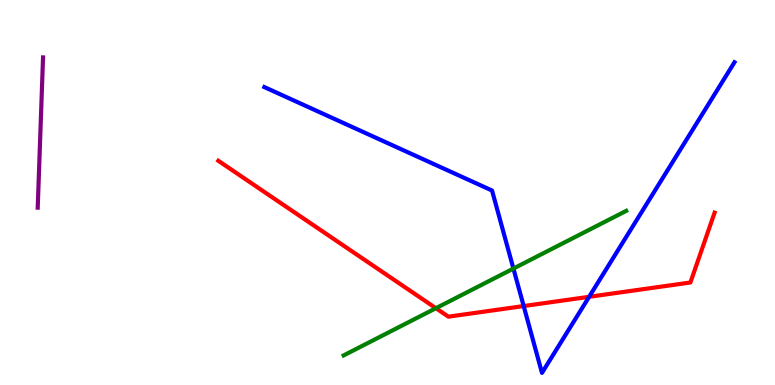[{'lines': ['blue', 'red'], 'intersections': [{'x': 6.76, 'y': 2.05}, {'x': 7.6, 'y': 2.29}]}, {'lines': ['green', 'red'], 'intersections': [{'x': 5.62, 'y': 1.99}]}, {'lines': ['purple', 'red'], 'intersections': []}, {'lines': ['blue', 'green'], 'intersections': [{'x': 6.62, 'y': 3.02}]}, {'lines': ['blue', 'purple'], 'intersections': []}, {'lines': ['green', 'purple'], 'intersections': []}]